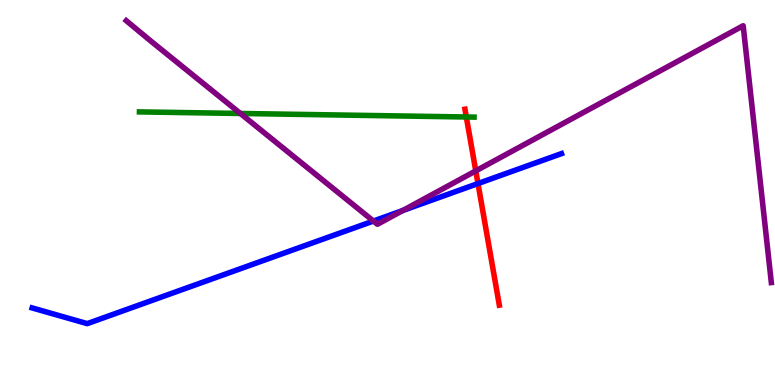[{'lines': ['blue', 'red'], 'intersections': [{'x': 6.17, 'y': 5.23}]}, {'lines': ['green', 'red'], 'intersections': [{'x': 6.02, 'y': 6.96}]}, {'lines': ['purple', 'red'], 'intersections': [{'x': 6.14, 'y': 5.56}]}, {'lines': ['blue', 'green'], 'intersections': []}, {'lines': ['blue', 'purple'], 'intersections': [{'x': 4.82, 'y': 4.26}, {'x': 5.2, 'y': 4.53}]}, {'lines': ['green', 'purple'], 'intersections': [{'x': 3.1, 'y': 7.05}]}]